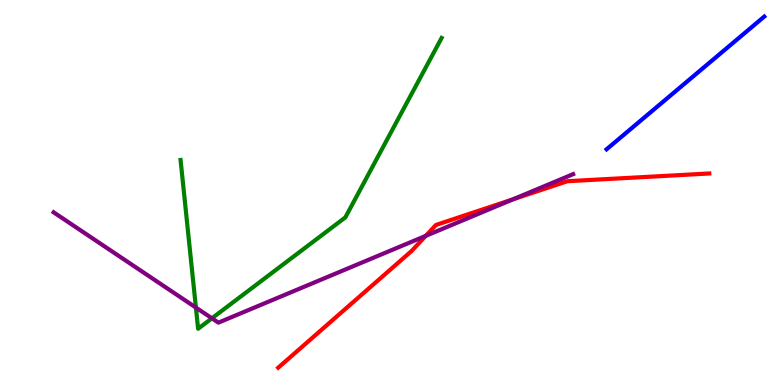[{'lines': ['blue', 'red'], 'intersections': []}, {'lines': ['green', 'red'], 'intersections': []}, {'lines': ['purple', 'red'], 'intersections': [{'x': 5.49, 'y': 3.87}, {'x': 6.62, 'y': 4.82}]}, {'lines': ['blue', 'green'], 'intersections': []}, {'lines': ['blue', 'purple'], 'intersections': []}, {'lines': ['green', 'purple'], 'intersections': [{'x': 2.53, 'y': 2.01}, {'x': 2.73, 'y': 1.73}]}]